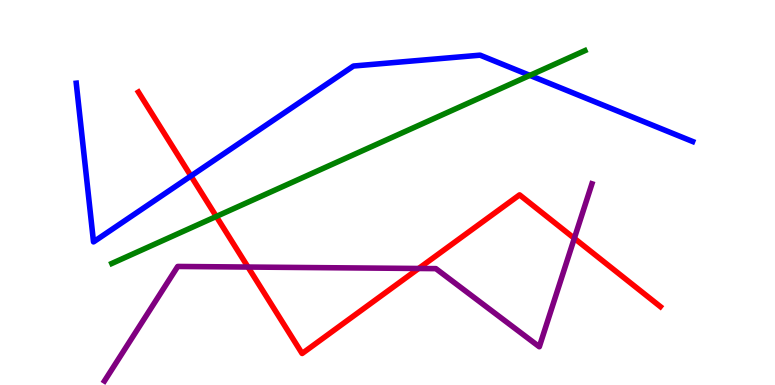[{'lines': ['blue', 'red'], 'intersections': [{'x': 2.46, 'y': 5.43}]}, {'lines': ['green', 'red'], 'intersections': [{'x': 2.79, 'y': 4.38}]}, {'lines': ['purple', 'red'], 'intersections': [{'x': 3.2, 'y': 3.06}, {'x': 5.4, 'y': 3.03}, {'x': 7.41, 'y': 3.81}]}, {'lines': ['blue', 'green'], 'intersections': [{'x': 6.84, 'y': 8.04}]}, {'lines': ['blue', 'purple'], 'intersections': []}, {'lines': ['green', 'purple'], 'intersections': []}]